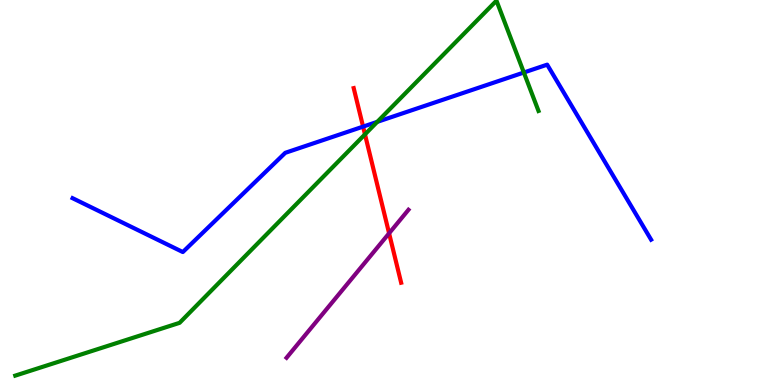[{'lines': ['blue', 'red'], 'intersections': [{'x': 4.68, 'y': 6.71}]}, {'lines': ['green', 'red'], 'intersections': [{'x': 4.71, 'y': 6.51}]}, {'lines': ['purple', 'red'], 'intersections': [{'x': 5.02, 'y': 3.94}]}, {'lines': ['blue', 'green'], 'intersections': [{'x': 4.87, 'y': 6.84}, {'x': 6.76, 'y': 8.12}]}, {'lines': ['blue', 'purple'], 'intersections': []}, {'lines': ['green', 'purple'], 'intersections': []}]